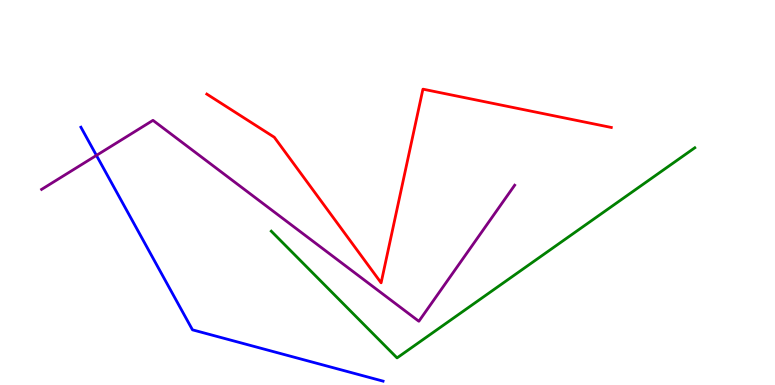[{'lines': ['blue', 'red'], 'intersections': []}, {'lines': ['green', 'red'], 'intersections': []}, {'lines': ['purple', 'red'], 'intersections': []}, {'lines': ['blue', 'green'], 'intersections': []}, {'lines': ['blue', 'purple'], 'intersections': [{'x': 1.24, 'y': 5.96}]}, {'lines': ['green', 'purple'], 'intersections': []}]